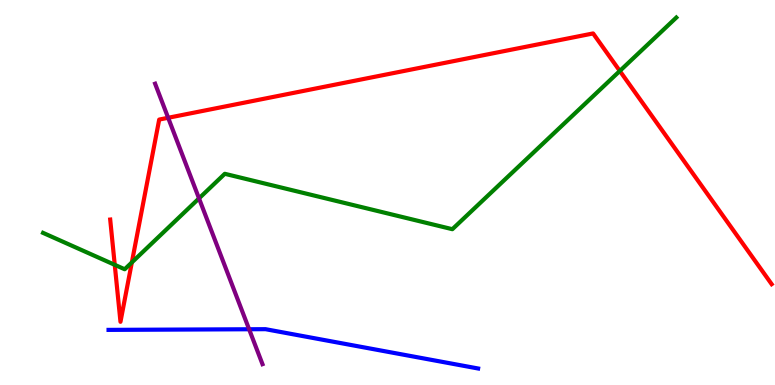[{'lines': ['blue', 'red'], 'intersections': []}, {'lines': ['green', 'red'], 'intersections': [{'x': 1.48, 'y': 3.12}, {'x': 1.7, 'y': 3.18}, {'x': 8.0, 'y': 8.16}]}, {'lines': ['purple', 'red'], 'intersections': [{'x': 2.17, 'y': 6.94}]}, {'lines': ['blue', 'green'], 'intersections': []}, {'lines': ['blue', 'purple'], 'intersections': [{'x': 3.21, 'y': 1.45}]}, {'lines': ['green', 'purple'], 'intersections': [{'x': 2.57, 'y': 4.85}]}]